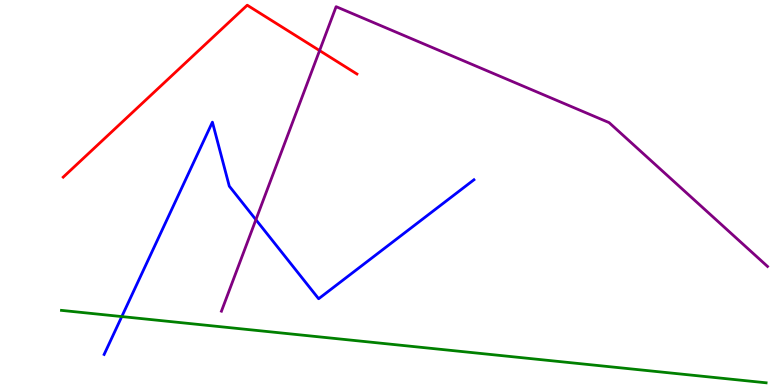[{'lines': ['blue', 'red'], 'intersections': []}, {'lines': ['green', 'red'], 'intersections': []}, {'lines': ['purple', 'red'], 'intersections': [{'x': 4.12, 'y': 8.69}]}, {'lines': ['blue', 'green'], 'intersections': [{'x': 1.57, 'y': 1.78}]}, {'lines': ['blue', 'purple'], 'intersections': [{'x': 3.3, 'y': 4.29}]}, {'lines': ['green', 'purple'], 'intersections': []}]